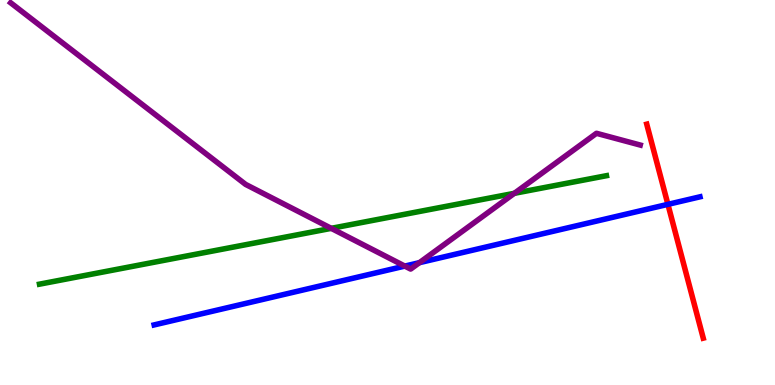[{'lines': ['blue', 'red'], 'intersections': [{'x': 8.62, 'y': 4.69}]}, {'lines': ['green', 'red'], 'intersections': []}, {'lines': ['purple', 'red'], 'intersections': []}, {'lines': ['blue', 'green'], 'intersections': []}, {'lines': ['blue', 'purple'], 'intersections': [{'x': 5.22, 'y': 3.09}, {'x': 5.41, 'y': 3.18}]}, {'lines': ['green', 'purple'], 'intersections': [{'x': 4.27, 'y': 4.07}, {'x': 6.64, 'y': 4.98}]}]